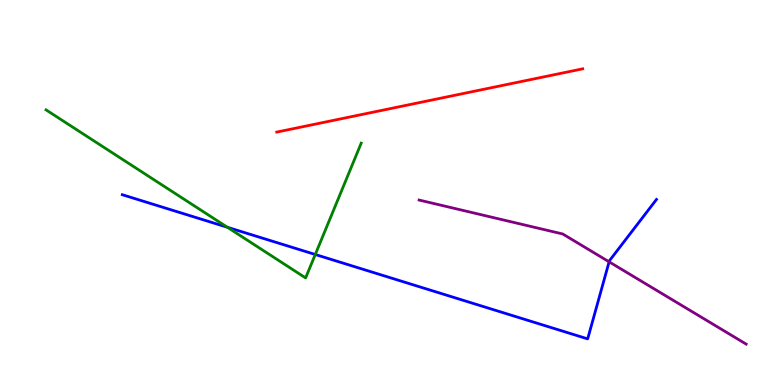[{'lines': ['blue', 'red'], 'intersections': []}, {'lines': ['green', 'red'], 'intersections': []}, {'lines': ['purple', 'red'], 'intersections': []}, {'lines': ['blue', 'green'], 'intersections': [{'x': 2.93, 'y': 4.1}, {'x': 4.07, 'y': 3.39}]}, {'lines': ['blue', 'purple'], 'intersections': [{'x': 7.86, 'y': 3.2}]}, {'lines': ['green', 'purple'], 'intersections': []}]